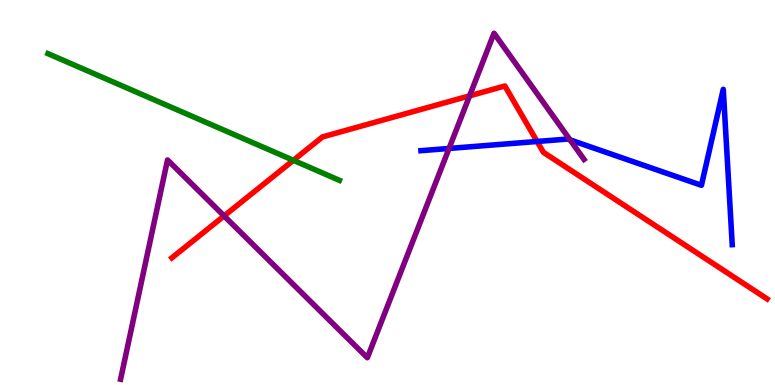[{'lines': ['blue', 'red'], 'intersections': [{'x': 6.93, 'y': 6.33}]}, {'lines': ['green', 'red'], 'intersections': [{'x': 3.79, 'y': 5.84}]}, {'lines': ['purple', 'red'], 'intersections': [{'x': 2.89, 'y': 4.39}, {'x': 6.06, 'y': 7.51}]}, {'lines': ['blue', 'green'], 'intersections': []}, {'lines': ['blue', 'purple'], 'intersections': [{'x': 5.79, 'y': 6.14}, {'x': 7.36, 'y': 6.37}]}, {'lines': ['green', 'purple'], 'intersections': []}]